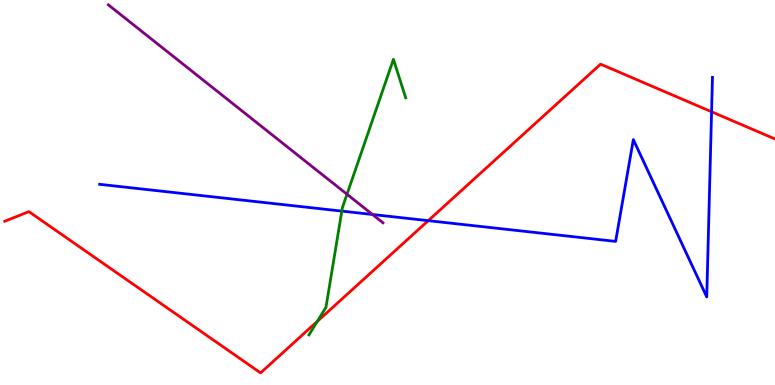[{'lines': ['blue', 'red'], 'intersections': [{'x': 5.53, 'y': 4.27}, {'x': 9.18, 'y': 7.1}]}, {'lines': ['green', 'red'], 'intersections': [{'x': 4.09, 'y': 1.65}]}, {'lines': ['purple', 'red'], 'intersections': []}, {'lines': ['blue', 'green'], 'intersections': [{'x': 4.41, 'y': 4.52}]}, {'lines': ['blue', 'purple'], 'intersections': [{'x': 4.81, 'y': 4.43}]}, {'lines': ['green', 'purple'], 'intersections': [{'x': 4.48, 'y': 4.95}]}]